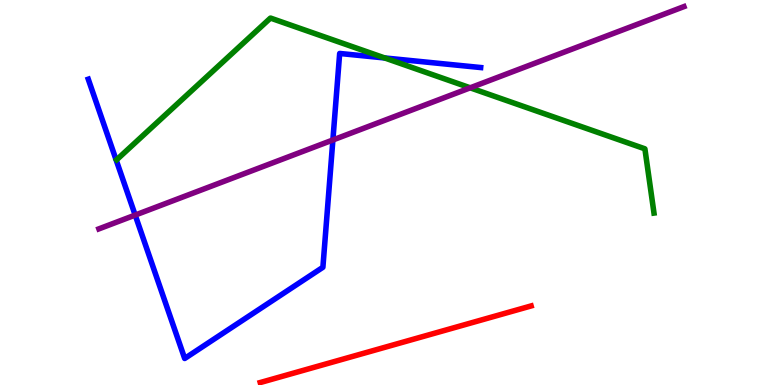[{'lines': ['blue', 'red'], 'intersections': []}, {'lines': ['green', 'red'], 'intersections': []}, {'lines': ['purple', 'red'], 'intersections': []}, {'lines': ['blue', 'green'], 'intersections': [{'x': 4.96, 'y': 8.49}]}, {'lines': ['blue', 'purple'], 'intersections': [{'x': 1.74, 'y': 4.41}, {'x': 4.3, 'y': 6.36}]}, {'lines': ['green', 'purple'], 'intersections': [{'x': 6.07, 'y': 7.72}]}]